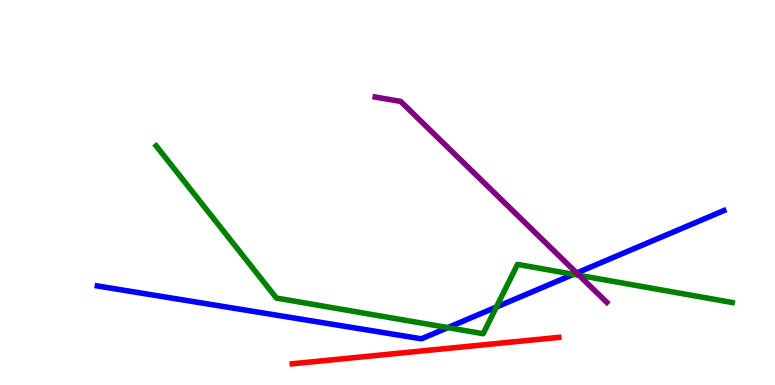[{'lines': ['blue', 'red'], 'intersections': []}, {'lines': ['green', 'red'], 'intersections': []}, {'lines': ['purple', 'red'], 'intersections': []}, {'lines': ['blue', 'green'], 'intersections': [{'x': 5.78, 'y': 1.49}, {'x': 6.4, 'y': 2.03}, {'x': 7.4, 'y': 2.87}]}, {'lines': ['blue', 'purple'], 'intersections': [{'x': 7.44, 'y': 2.91}]}, {'lines': ['green', 'purple'], 'intersections': [{'x': 7.47, 'y': 2.85}]}]